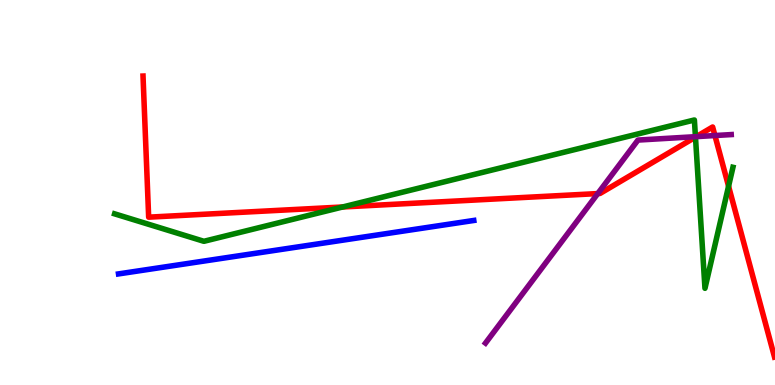[{'lines': ['blue', 'red'], 'intersections': []}, {'lines': ['green', 'red'], 'intersections': [{'x': 4.42, 'y': 4.62}, {'x': 8.97, 'y': 6.44}, {'x': 9.4, 'y': 5.16}]}, {'lines': ['purple', 'red'], 'intersections': [{'x': 7.71, 'y': 4.97}, {'x': 8.98, 'y': 6.45}, {'x': 9.22, 'y': 6.48}]}, {'lines': ['blue', 'green'], 'intersections': []}, {'lines': ['blue', 'purple'], 'intersections': []}, {'lines': ['green', 'purple'], 'intersections': [{'x': 8.97, 'y': 6.45}]}]